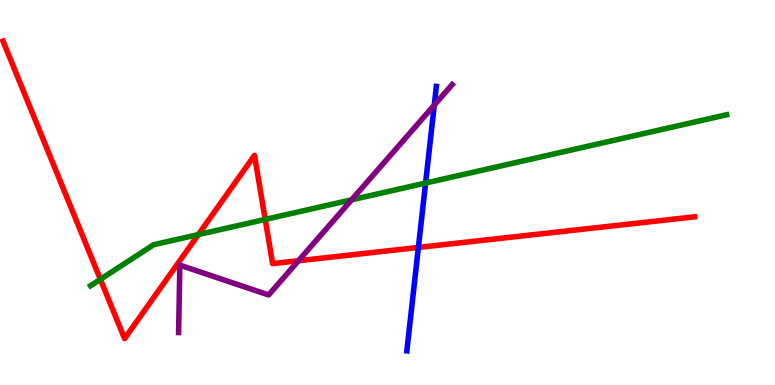[{'lines': ['blue', 'red'], 'intersections': [{'x': 5.4, 'y': 3.57}]}, {'lines': ['green', 'red'], 'intersections': [{'x': 1.3, 'y': 2.74}, {'x': 2.56, 'y': 3.91}, {'x': 3.42, 'y': 4.3}]}, {'lines': ['purple', 'red'], 'intersections': [{'x': 3.85, 'y': 3.23}]}, {'lines': ['blue', 'green'], 'intersections': [{'x': 5.49, 'y': 5.25}]}, {'lines': ['blue', 'purple'], 'intersections': [{'x': 5.6, 'y': 7.27}]}, {'lines': ['green', 'purple'], 'intersections': [{'x': 4.54, 'y': 4.81}]}]